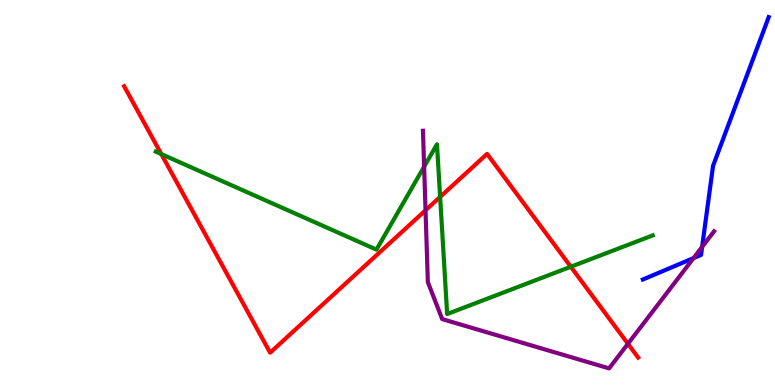[{'lines': ['blue', 'red'], 'intersections': []}, {'lines': ['green', 'red'], 'intersections': [{'x': 2.08, 'y': 6.0}, {'x': 5.68, 'y': 4.89}, {'x': 7.37, 'y': 3.07}]}, {'lines': ['purple', 'red'], 'intersections': [{'x': 5.49, 'y': 4.54}, {'x': 8.1, 'y': 1.07}]}, {'lines': ['blue', 'green'], 'intersections': []}, {'lines': ['blue', 'purple'], 'intersections': [{'x': 8.95, 'y': 3.3}, {'x': 9.06, 'y': 3.59}]}, {'lines': ['green', 'purple'], 'intersections': [{'x': 5.47, 'y': 5.67}]}]